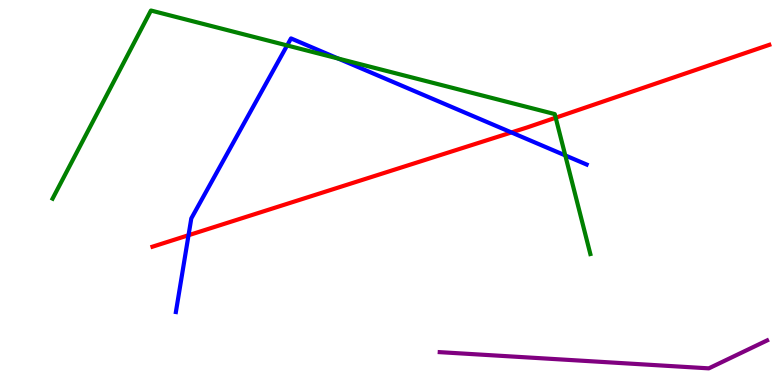[{'lines': ['blue', 'red'], 'intersections': [{'x': 2.43, 'y': 3.89}, {'x': 6.6, 'y': 6.56}]}, {'lines': ['green', 'red'], 'intersections': [{'x': 7.17, 'y': 6.94}]}, {'lines': ['purple', 'red'], 'intersections': []}, {'lines': ['blue', 'green'], 'intersections': [{'x': 3.7, 'y': 8.82}, {'x': 4.36, 'y': 8.48}, {'x': 7.29, 'y': 5.96}]}, {'lines': ['blue', 'purple'], 'intersections': []}, {'lines': ['green', 'purple'], 'intersections': []}]